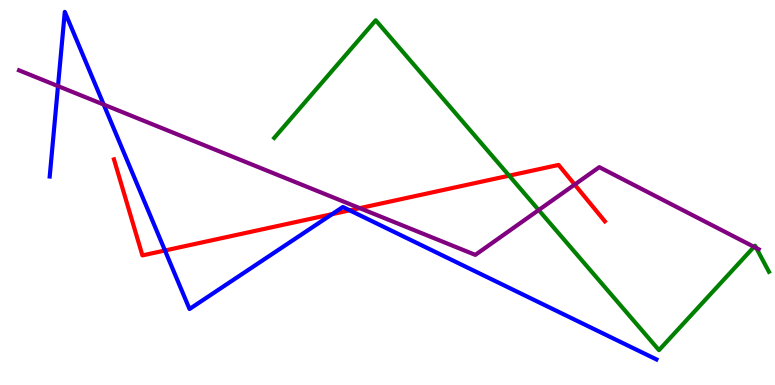[{'lines': ['blue', 'red'], 'intersections': [{'x': 2.13, 'y': 3.49}, {'x': 4.29, 'y': 4.44}, {'x': 4.51, 'y': 4.54}]}, {'lines': ['green', 'red'], 'intersections': [{'x': 6.57, 'y': 5.44}]}, {'lines': ['purple', 'red'], 'intersections': [{'x': 4.64, 'y': 4.59}, {'x': 7.42, 'y': 5.21}]}, {'lines': ['blue', 'green'], 'intersections': []}, {'lines': ['blue', 'purple'], 'intersections': [{'x': 0.748, 'y': 7.76}, {'x': 1.34, 'y': 7.28}]}, {'lines': ['green', 'purple'], 'intersections': [{'x': 6.95, 'y': 4.54}, {'x': 9.73, 'y': 3.59}, {'x': 9.76, 'y': 3.56}]}]